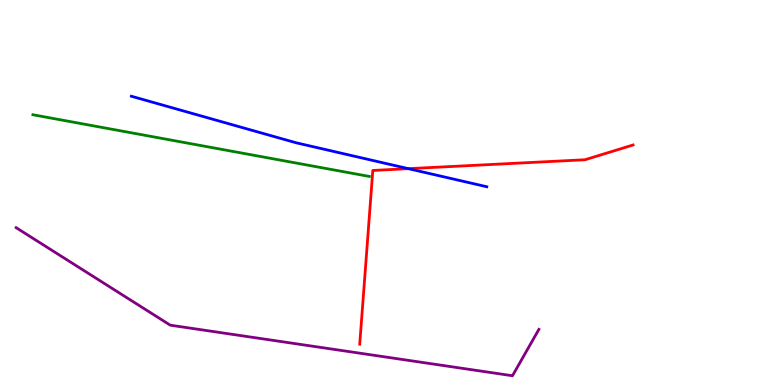[{'lines': ['blue', 'red'], 'intersections': [{'x': 5.27, 'y': 5.62}]}, {'lines': ['green', 'red'], 'intersections': []}, {'lines': ['purple', 'red'], 'intersections': []}, {'lines': ['blue', 'green'], 'intersections': []}, {'lines': ['blue', 'purple'], 'intersections': []}, {'lines': ['green', 'purple'], 'intersections': []}]